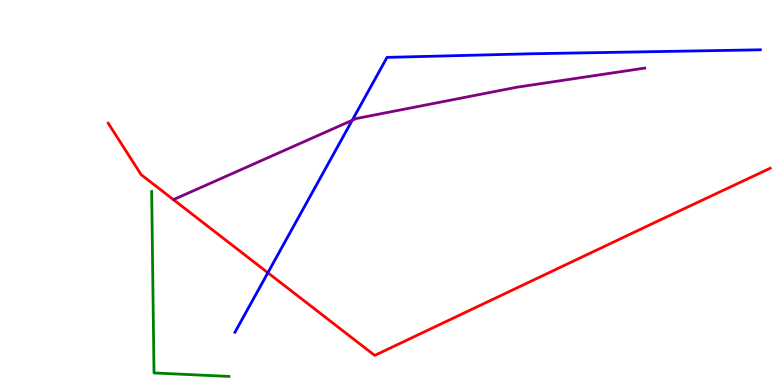[{'lines': ['blue', 'red'], 'intersections': [{'x': 3.46, 'y': 2.92}]}, {'lines': ['green', 'red'], 'intersections': []}, {'lines': ['purple', 'red'], 'intersections': []}, {'lines': ['blue', 'green'], 'intersections': []}, {'lines': ['blue', 'purple'], 'intersections': [{'x': 4.54, 'y': 6.88}]}, {'lines': ['green', 'purple'], 'intersections': []}]